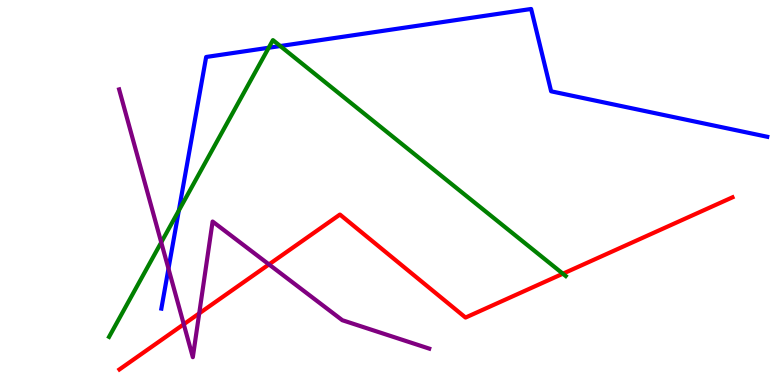[{'lines': ['blue', 'red'], 'intersections': []}, {'lines': ['green', 'red'], 'intersections': [{'x': 7.26, 'y': 2.89}]}, {'lines': ['purple', 'red'], 'intersections': [{'x': 2.37, 'y': 1.58}, {'x': 2.57, 'y': 1.86}, {'x': 3.47, 'y': 3.13}]}, {'lines': ['blue', 'green'], 'intersections': [{'x': 2.31, 'y': 4.53}, {'x': 3.47, 'y': 8.76}, {'x': 3.62, 'y': 8.8}]}, {'lines': ['blue', 'purple'], 'intersections': [{'x': 2.17, 'y': 3.02}]}, {'lines': ['green', 'purple'], 'intersections': [{'x': 2.08, 'y': 3.7}]}]